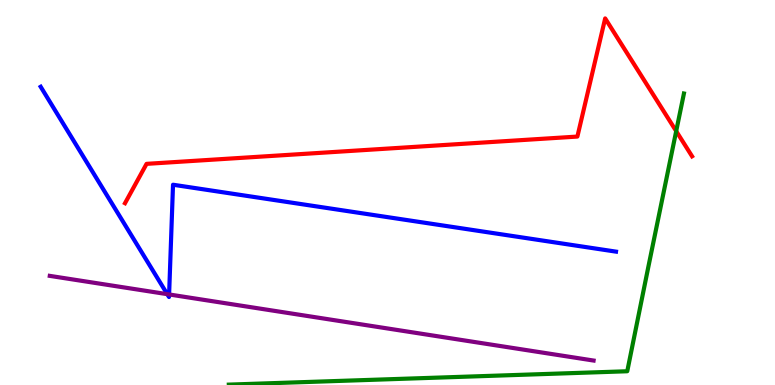[{'lines': ['blue', 'red'], 'intersections': []}, {'lines': ['green', 'red'], 'intersections': [{'x': 8.73, 'y': 6.59}]}, {'lines': ['purple', 'red'], 'intersections': []}, {'lines': ['blue', 'green'], 'intersections': []}, {'lines': ['blue', 'purple'], 'intersections': [{'x': 2.16, 'y': 2.36}, {'x': 2.18, 'y': 2.35}]}, {'lines': ['green', 'purple'], 'intersections': []}]